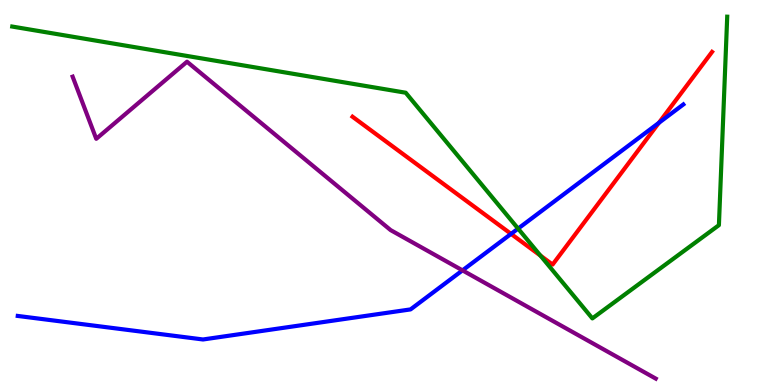[{'lines': ['blue', 'red'], 'intersections': [{'x': 6.59, 'y': 3.92}, {'x': 8.5, 'y': 6.81}]}, {'lines': ['green', 'red'], 'intersections': [{'x': 6.97, 'y': 3.36}]}, {'lines': ['purple', 'red'], 'intersections': []}, {'lines': ['blue', 'green'], 'intersections': [{'x': 6.69, 'y': 4.06}]}, {'lines': ['blue', 'purple'], 'intersections': [{'x': 5.97, 'y': 2.98}]}, {'lines': ['green', 'purple'], 'intersections': []}]